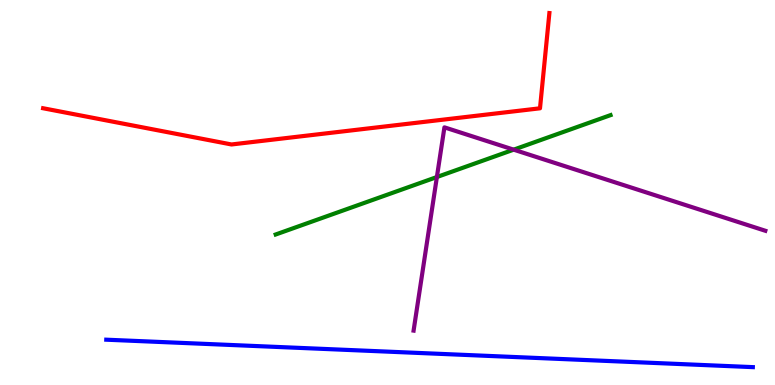[{'lines': ['blue', 'red'], 'intersections': []}, {'lines': ['green', 'red'], 'intersections': []}, {'lines': ['purple', 'red'], 'intersections': []}, {'lines': ['blue', 'green'], 'intersections': []}, {'lines': ['blue', 'purple'], 'intersections': []}, {'lines': ['green', 'purple'], 'intersections': [{'x': 5.64, 'y': 5.4}, {'x': 6.63, 'y': 6.11}]}]